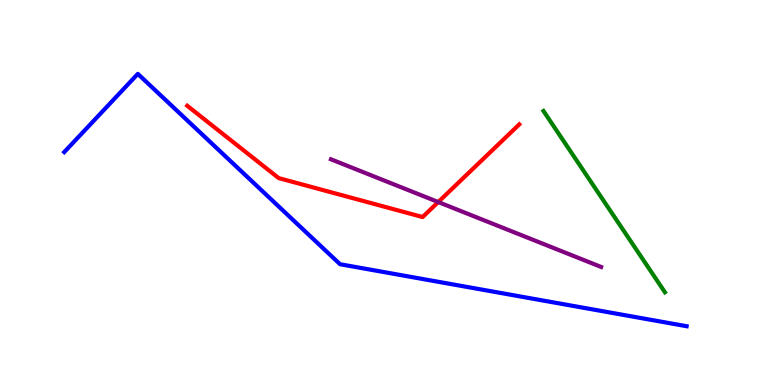[{'lines': ['blue', 'red'], 'intersections': []}, {'lines': ['green', 'red'], 'intersections': []}, {'lines': ['purple', 'red'], 'intersections': [{'x': 5.65, 'y': 4.75}]}, {'lines': ['blue', 'green'], 'intersections': []}, {'lines': ['blue', 'purple'], 'intersections': []}, {'lines': ['green', 'purple'], 'intersections': []}]